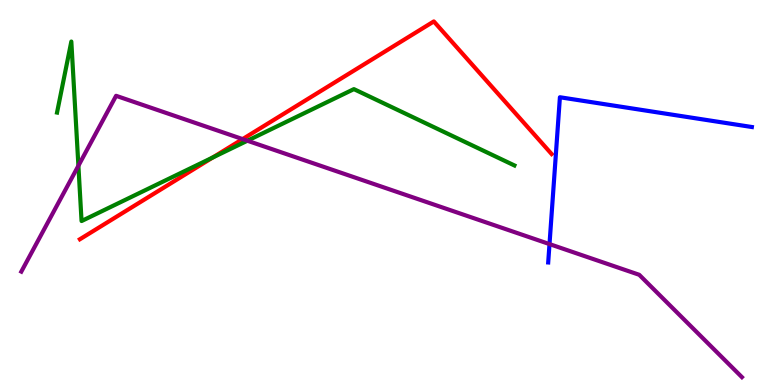[{'lines': ['blue', 'red'], 'intersections': []}, {'lines': ['green', 'red'], 'intersections': [{'x': 2.74, 'y': 5.91}]}, {'lines': ['purple', 'red'], 'intersections': [{'x': 3.13, 'y': 6.39}]}, {'lines': ['blue', 'green'], 'intersections': []}, {'lines': ['blue', 'purple'], 'intersections': [{'x': 7.09, 'y': 3.66}]}, {'lines': ['green', 'purple'], 'intersections': [{'x': 1.01, 'y': 5.7}, {'x': 3.19, 'y': 6.34}]}]